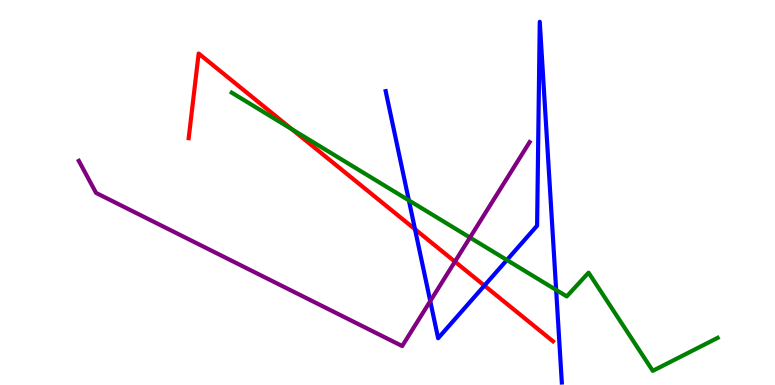[{'lines': ['blue', 'red'], 'intersections': [{'x': 5.35, 'y': 4.05}, {'x': 6.25, 'y': 2.58}]}, {'lines': ['green', 'red'], 'intersections': [{'x': 3.77, 'y': 6.64}]}, {'lines': ['purple', 'red'], 'intersections': [{'x': 5.87, 'y': 3.2}]}, {'lines': ['blue', 'green'], 'intersections': [{'x': 5.28, 'y': 4.8}, {'x': 6.54, 'y': 3.25}, {'x': 7.18, 'y': 2.47}]}, {'lines': ['blue', 'purple'], 'intersections': [{'x': 5.55, 'y': 2.18}]}, {'lines': ['green', 'purple'], 'intersections': [{'x': 6.06, 'y': 3.83}]}]